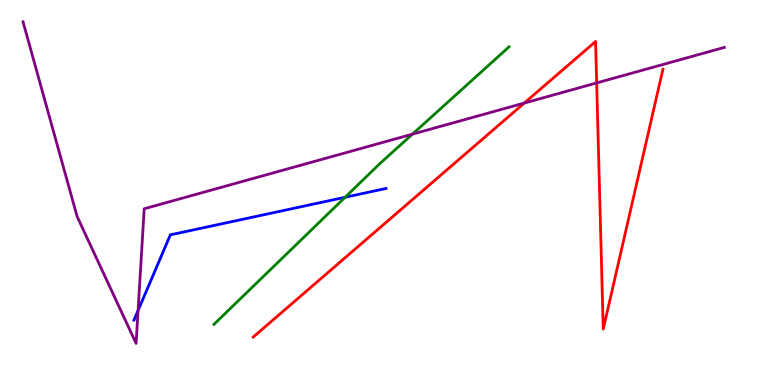[{'lines': ['blue', 'red'], 'intersections': []}, {'lines': ['green', 'red'], 'intersections': []}, {'lines': ['purple', 'red'], 'intersections': [{'x': 6.77, 'y': 7.32}, {'x': 7.7, 'y': 7.85}]}, {'lines': ['blue', 'green'], 'intersections': [{'x': 4.45, 'y': 4.88}]}, {'lines': ['blue', 'purple'], 'intersections': [{'x': 1.78, 'y': 1.94}]}, {'lines': ['green', 'purple'], 'intersections': [{'x': 5.32, 'y': 6.51}]}]